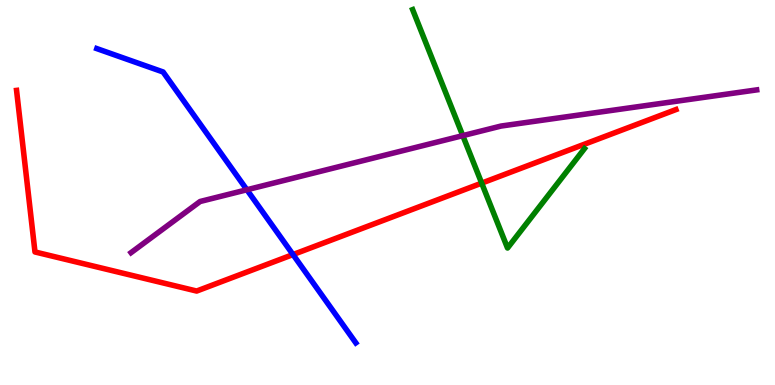[{'lines': ['blue', 'red'], 'intersections': [{'x': 3.78, 'y': 3.39}]}, {'lines': ['green', 'red'], 'intersections': [{'x': 6.22, 'y': 5.24}]}, {'lines': ['purple', 'red'], 'intersections': []}, {'lines': ['blue', 'green'], 'intersections': []}, {'lines': ['blue', 'purple'], 'intersections': [{'x': 3.19, 'y': 5.07}]}, {'lines': ['green', 'purple'], 'intersections': [{'x': 5.97, 'y': 6.48}]}]